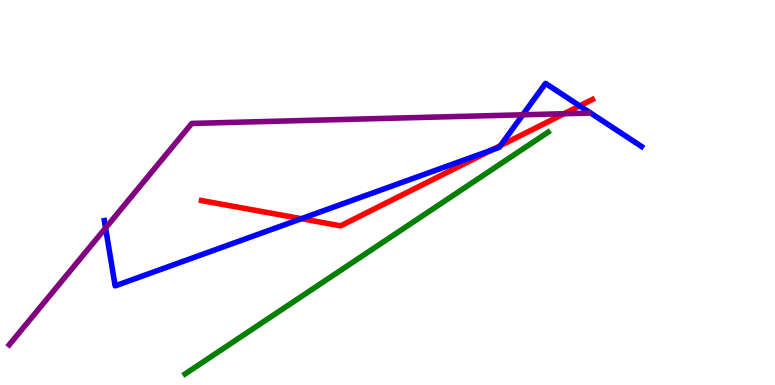[{'lines': ['blue', 'red'], 'intersections': [{'x': 3.89, 'y': 4.32}, {'x': 6.34, 'y': 6.1}, {'x': 6.46, 'y': 6.22}, {'x': 7.48, 'y': 7.25}]}, {'lines': ['green', 'red'], 'intersections': []}, {'lines': ['purple', 'red'], 'intersections': [{'x': 7.28, 'y': 7.05}]}, {'lines': ['blue', 'green'], 'intersections': []}, {'lines': ['blue', 'purple'], 'intersections': [{'x': 1.36, 'y': 4.08}, {'x': 6.75, 'y': 7.02}]}, {'lines': ['green', 'purple'], 'intersections': []}]